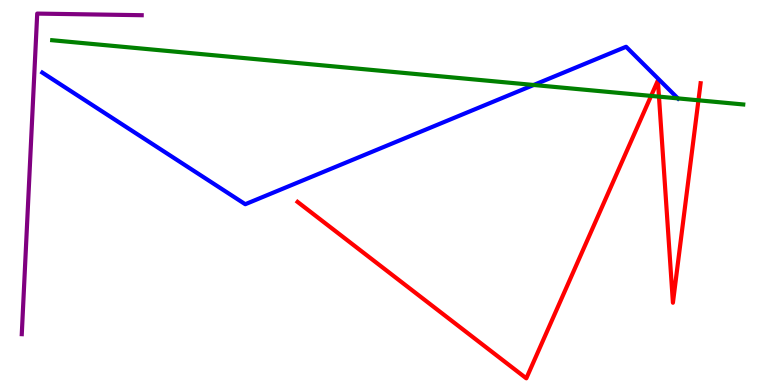[{'lines': ['blue', 'red'], 'intersections': []}, {'lines': ['green', 'red'], 'intersections': [{'x': 8.4, 'y': 7.51}, {'x': 8.5, 'y': 7.49}, {'x': 9.01, 'y': 7.39}]}, {'lines': ['purple', 'red'], 'intersections': []}, {'lines': ['blue', 'green'], 'intersections': [{'x': 6.89, 'y': 7.79}, {'x': 8.75, 'y': 7.44}]}, {'lines': ['blue', 'purple'], 'intersections': []}, {'lines': ['green', 'purple'], 'intersections': []}]